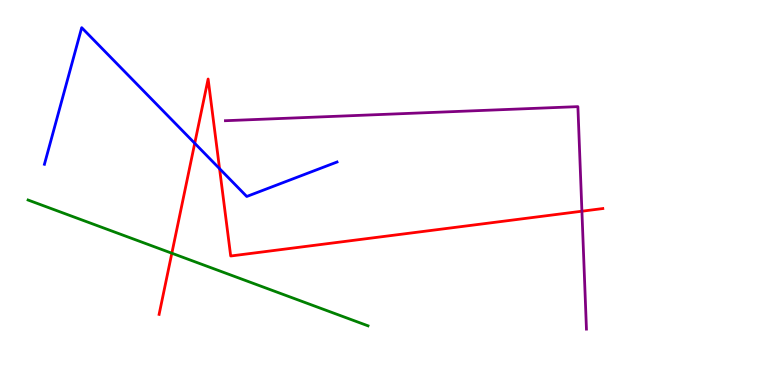[{'lines': ['blue', 'red'], 'intersections': [{'x': 2.51, 'y': 6.28}, {'x': 2.83, 'y': 5.62}]}, {'lines': ['green', 'red'], 'intersections': [{'x': 2.22, 'y': 3.42}]}, {'lines': ['purple', 'red'], 'intersections': [{'x': 7.51, 'y': 4.51}]}, {'lines': ['blue', 'green'], 'intersections': []}, {'lines': ['blue', 'purple'], 'intersections': []}, {'lines': ['green', 'purple'], 'intersections': []}]